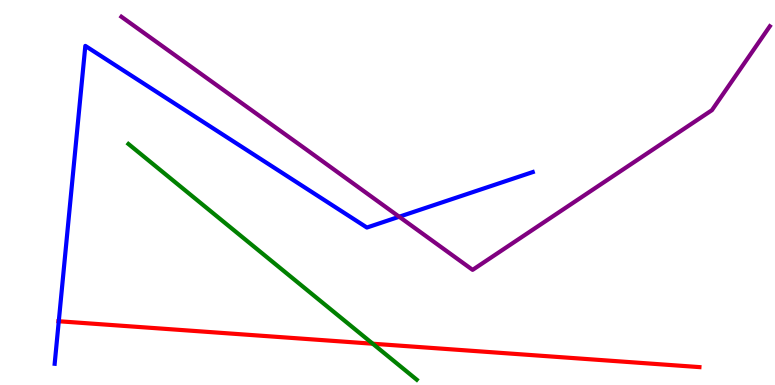[{'lines': ['blue', 'red'], 'intersections': [{'x': 0.758, 'y': 1.66}]}, {'lines': ['green', 'red'], 'intersections': [{'x': 4.81, 'y': 1.07}]}, {'lines': ['purple', 'red'], 'intersections': []}, {'lines': ['blue', 'green'], 'intersections': []}, {'lines': ['blue', 'purple'], 'intersections': [{'x': 5.15, 'y': 4.37}]}, {'lines': ['green', 'purple'], 'intersections': []}]